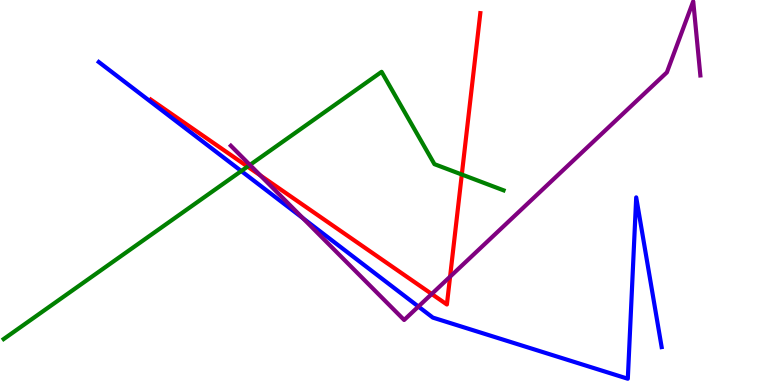[{'lines': ['blue', 'red'], 'intersections': []}, {'lines': ['green', 'red'], 'intersections': [{'x': 3.19, 'y': 5.67}, {'x': 5.96, 'y': 5.47}]}, {'lines': ['purple', 'red'], 'intersections': [{'x': 3.36, 'y': 5.44}, {'x': 5.57, 'y': 2.36}, {'x': 5.81, 'y': 2.81}]}, {'lines': ['blue', 'green'], 'intersections': [{'x': 3.11, 'y': 5.56}]}, {'lines': ['blue', 'purple'], 'intersections': [{'x': 3.91, 'y': 4.33}, {'x': 5.4, 'y': 2.04}]}, {'lines': ['green', 'purple'], 'intersections': [{'x': 3.22, 'y': 5.72}]}]